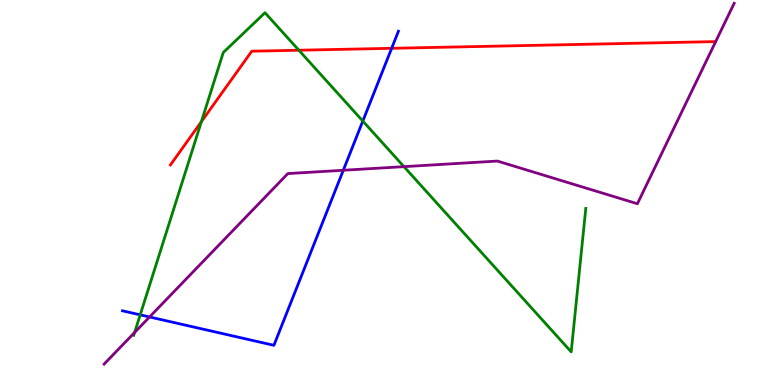[{'lines': ['blue', 'red'], 'intersections': [{'x': 5.05, 'y': 8.75}]}, {'lines': ['green', 'red'], 'intersections': [{'x': 2.6, 'y': 6.84}, {'x': 3.86, 'y': 8.7}]}, {'lines': ['purple', 'red'], 'intersections': []}, {'lines': ['blue', 'green'], 'intersections': [{'x': 1.81, 'y': 1.82}, {'x': 4.68, 'y': 6.86}]}, {'lines': ['blue', 'purple'], 'intersections': [{'x': 1.93, 'y': 1.77}, {'x': 4.43, 'y': 5.58}]}, {'lines': ['green', 'purple'], 'intersections': [{'x': 1.74, 'y': 1.36}, {'x': 5.21, 'y': 5.67}]}]